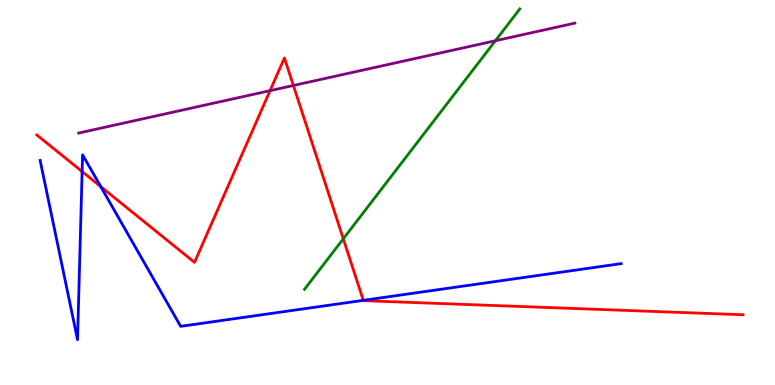[{'lines': ['blue', 'red'], 'intersections': [{'x': 1.06, 'y': 5.54}, {'x': 1.3, 'y': 5.15}, {'x': 4.69, 'y': 2.2}]}, {'lines': ['green', 'red'], 'intersections': [{'x': 4.43, 'y': 3.8}]}, {'lines': ['purple', 'red'], 'intersections': [{'x': 3.48, 'y': 7.65}, {'x': 3.79, 'y': 7.78}]}, {'lines': ['blue', 'green'], 'intersections': []}, {'lines': ['blue', 'purple'], 'intersections': []}, {'lines': ['green', 'purple'], 'intersections': [{'x': 6.39, 'y': 8.94}]}]